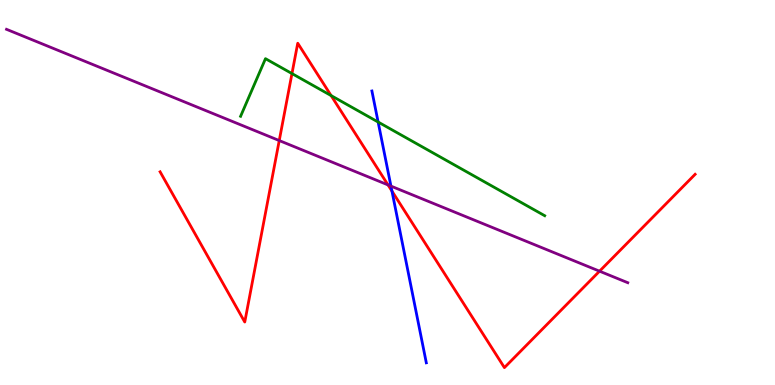[{'lines': ['blue', 'red'], 'intersections': [{'x': 5.06, 'y': 5.04}]}, {'lines': ['green', 'red'], 'intersections': [{'x': 3.77, 'y': 8.09}, {'x': 4.27, 'y': 7.52}]}, {'lines': ['purple', 'red'], 'intersections': [{'x': 3.6, 'y': 6.35}, {'x': 5.01, 'y': 5.2}, {'x': 7.74, 'y': 2.96}]}, {'lines': ['blue', 'green'], 'intersections': [{'x': 4.88, 'y': 6.83}]}, {'lines': ['blue', 'purple'], 'intersections': [{'x': 5.04, 'y': 5.17}]}, {'lines': ['green', 'purple'], 'intersections': []}]